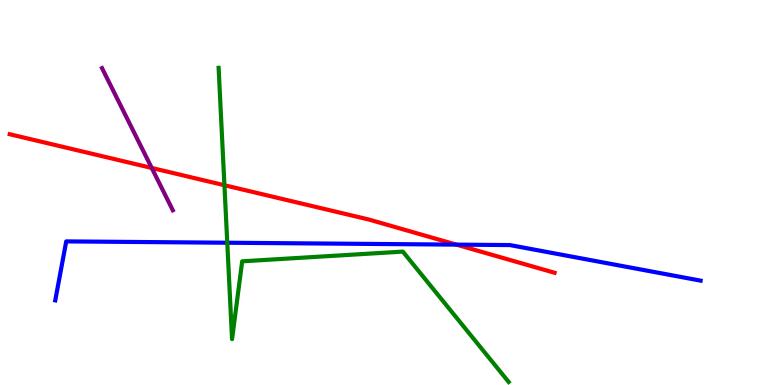[{'lines': ['blue', 'red'], 'intersections': [{'x': 5.89, 'y': 3.65}]}, {'lines': ['green', 'red'], 'intersections': [{'x': 2.9, 'y': 5.19}]}, {'lines': ['purple', 'red'], 'intersections': [{'x': 1.96, 'y': 5.64}]}, {'lines': ['blue', 'green'], 'intersections': [{'x': 2.93, 'y': 3.7}]}, {'lines': ['blue', 'purple'], 'intersections': []}, {'lines': ['green', 'purple'], 'intersections': []}]